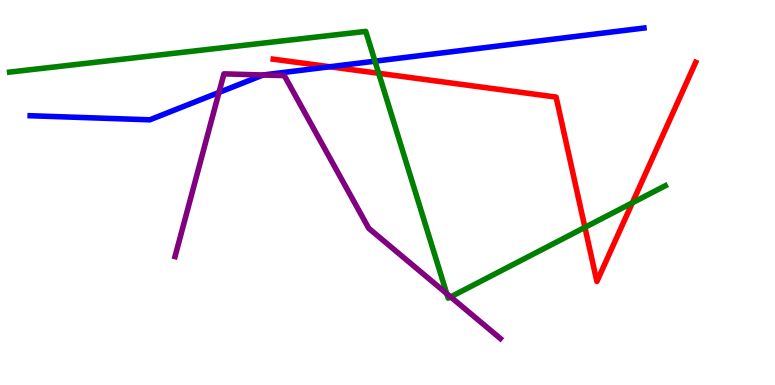[{'lines': ['blue', 'red'], 'intersections': [{'x': 4.26, 'y': 8.27}]}, {'lines': ['green', 'red'], 'intersections': [{'x': 4.89, 'y': 8.1}, {'x': 7.55, 'y': 4.09}, {'x': 8.16, 'y': 4.73}]}, {'lines': ['purple', 'red'], 'intersections': []}, {'lines': ['blue', 'green'], 'intersections': [{'x': 4.84, 'y': 8.41}]}, {'lines': ['blue', 'purple'], 'intersections': [{'x': 2.83, 'y': 7.6}, {'x': 3.39, 'y': 8.05}]}, {'lines': ['green', 'purple'], 'intersections': [{'x': 5.76, 'y': 2.37}, {'x': 5.81, 'y': 2.29}]}]